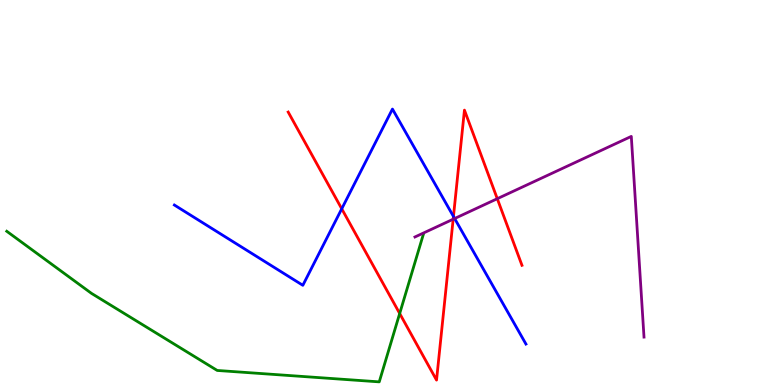[{'lines': ['blue', 'red'], 'intersections': [{'x': 4.41, 'y': 4.58}, {'x': 5.85, 'y': 4.38}]}, {'lines': ['green', 'red'], 'intersections': [{'x': 5.16, 'y': 1.86}]}, {'lines': ['purple', 'red'], 'intersections': [{'x': 5.85, 'y': 4.31}, {'x': 6.42, 'y': 4.84}]}, {'lines': ['blue', 'green'], 'intersections': []}, {'lines': ['blue', 'purple'], 'intersections': [{'x': 5.87, 'y': 4.32}]}, {'lines': ['green', 'purple'], 'intersections': []}]